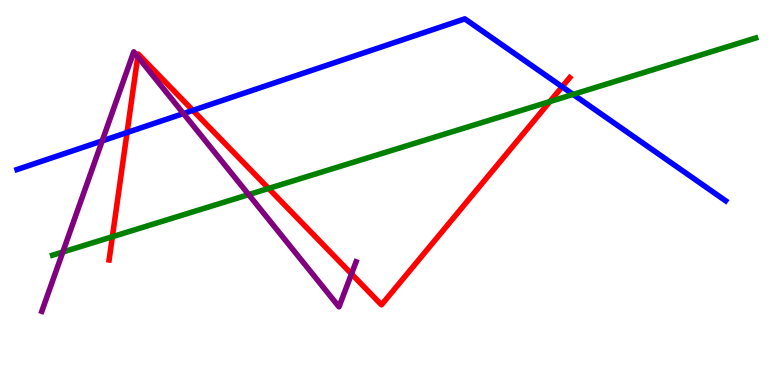[{'lines': ['blue', 'red'], 'intersections': [{'x': 1.64, 'y': 6.56}, {'x': 2.49, 'y': 7.13}, {'x': 7.25, 'y': 7.75}]}, {'lines': ['green', 'red'], 'intersections': [{'x': 1.45, 'y': 3.85}, {'x': 3.47, 'y': 5.1}, {'x': 7.1, 'y': 7.36}]}, {'lines': ['purple', 'red'], 'intersections': [{'x': 1.78, 'y': 8.53}, {'x': 4.54, 'y': 2.89}]}, {'lines': ['blue', 'green'], 'intersections': [{'x': 7.39, 'y': 7.55}]}, {'lines': ['blue', 'purple'], 'intersections': [{'x': 1.32, 'y': 6.34}, {'x': 2.37, 'y': 7.05}]}, {'lines': ['green', 'purple'], 'intersections': [{'x': 0.811, 'y': 3.45}, {'x': 3.21, 'y': 4.95}]}]